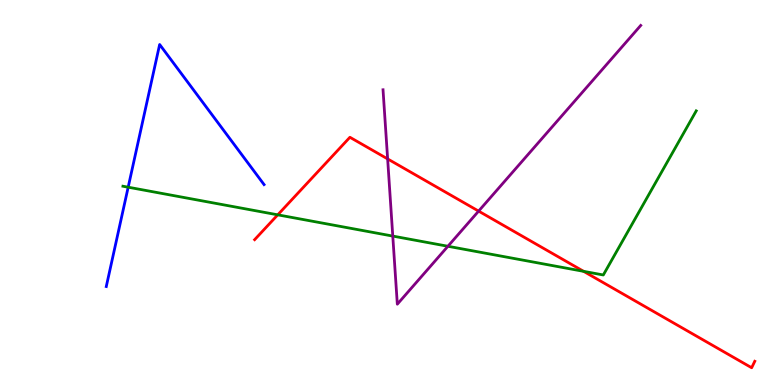[{'lines': ['blue', 'red'], 'intersections': []}, {'lines': ['green', 'red'], 'intersections': [{'x': 3.58, 'y': 4.42}, {'x': 7.53, 'y': 2.95}]}, {'lines': ['purple', 'red'], 'intersections': [{'x': 5.0, 'y': 5.87}, {'x': 6.18, 'y': 4.52}]}, {'lines': ['blue', 'green'], 'intersections': [{'x': 1.65, 'y': 5.14}]}, {'lines': ['blue', 'purple'], 'intersections': []}, {'lines': ['green', 'purple'], 'intersections': [{'x': 5.07, 'y': 3.87}, {'x': 5.78, 'y': 3.6}]}]